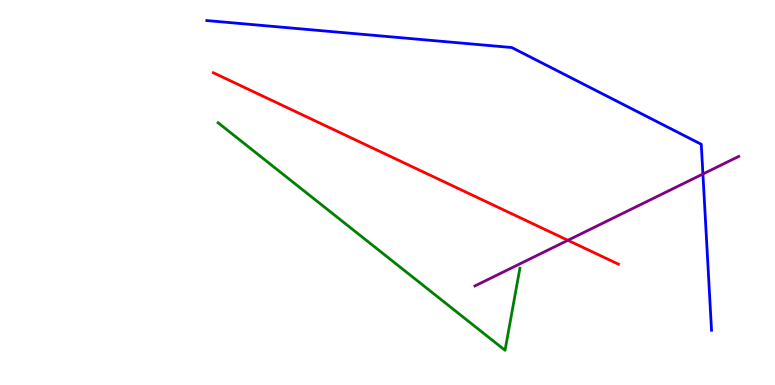[{'lines': ['blue', 'red'], 'intersections': []}, {'lines': ['green', 'red'], 'intersections': []}, {'lines': ['purple', 'red'], 'intersections': [{'x': 7.33, 'y': 3.76}]}, {'lines': ['blue', 'green'], 'intersections': []}, {'lines': ['blue', 'purple'], 'intersections': [{'x': 9.07, 'y': 5.48}]}, {'lines': ['green', 'purple'], 'intersections': []}]